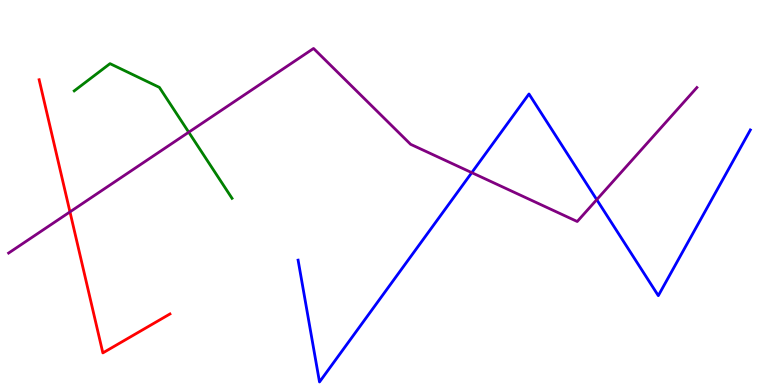[{'lines': ['blue', 'red'], 'intersections': []}, {'lines': ['green', 'red'], 'intersections': []}, {'lines': ['purple', 'red'], 'intersections': [{'x': 0.903, 'y': 4.5}]}, {'lines': ['blue', 'green'], 'intersections': []}, {'lines': ['blue', 'purple'], 'intersections': [{'x': 6.09, 'y': 5.52}, {'x': 7.7, 'y': 4.81}]}, {'lines': ['green', 'purple'], 'intersections': [{'x': 2.44, 'y': 6.57}]}]